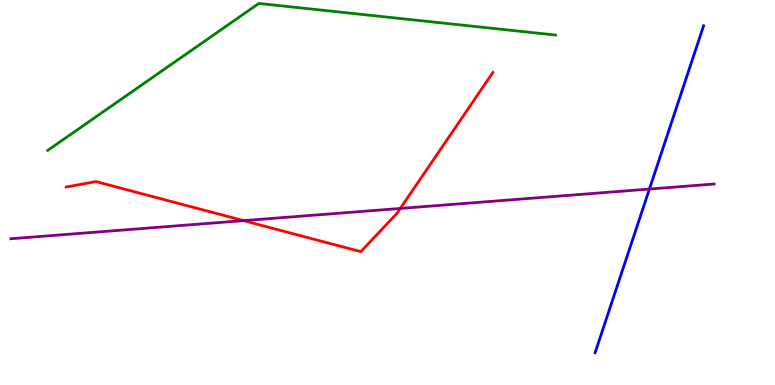[{'lines': ['blue', 'red'], 'intersections': []}, {'lines': ['green', 'red'], 'intersections': []}, {'lines': ['purple', 'red'], 'intersections': [{'x': 3.14, 'y': 4.27}, {'x': 5.16, 'y': 4.59}]}, {'lines': ['blue', 'green'], 'intersections': []}, {'lines': ['blue', 'purple'], 'intersections': [{'x': 8.38, 'y': 5.09}]}, {'lines': ['green', 'purple'], 'intersections': []}]